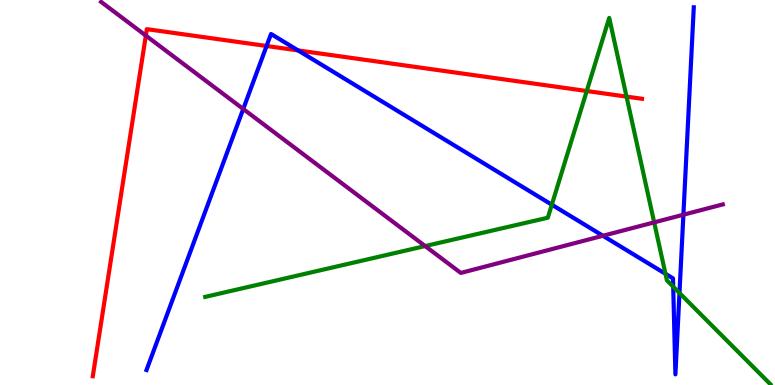[{'lines': ['blue', 'red'], 'intersections': [{'x': 3.44, 'y': 8.81}, {'x': 3.85, 'y': 8.69}]}, {'lines': ['green', 'red'], 'intersections': [{'x': 7.57, 'y': 7.64}, {'x': 8.08, 'y': 7.49}]}, {'lines': ['purple', 'red'], 'intersections': [{'x': 1.88, 'y': 9.08}]}, {'lines': ['blue', 'green'], 'intersections': [{'x': 7.12, 'y': 4.68}, {'x': 8.59, 'y': 2.89}, {'x': 8.69, 'y': 2.55}, {'x': 8.77, 'y': 2.39}]}, {'lines': ['blue', 'purple'], 'intersections': [{'x': 3.14, 'y': 7.17}, {'x': 7.78, 'y': 3.88}, {'x': 8.82, 'y': 4.42}]}, {'lines': ['green', 'purple'], 'intersections': [{'x': 5.49, 'y': 3.61}, {'x': 8.44, 'y': 4.22}]}]